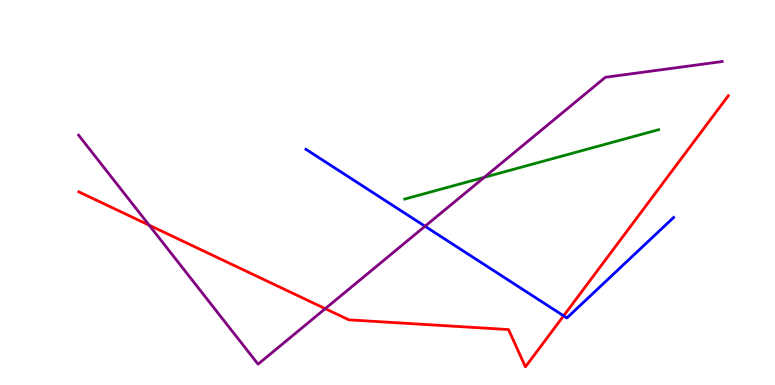[{'lines': ['blue', 'red'], 'intersections': [{'x': 7.27, 'y': 1.8}]}, {'lines': ['green', 'red'], 'intersections': []}, {'lines': ['purple', 'red'], 'intersections': [{'x': 1.92, 'y': 4.15}, {'x': 4.2, 'y': 1.98}]}, {'lines': ['blue', 'green'], 'intersections': []}, {'lines': ['blue', 'purple'], 'intersections': [{'x': 5.48, 'y': 4.12}]}, {'lines': ['green', 'purple'], 'intersections': [{'x': 6.25, 'y': 5.39}]}]